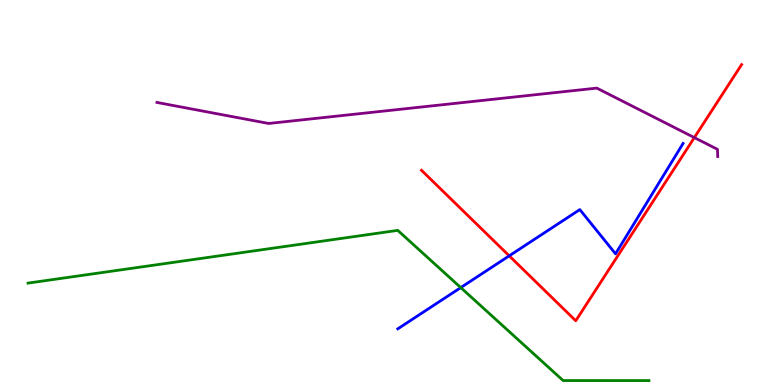[{'lines': ['blue', 'red'], 'intersections': [{'x': 6.57, 'y': 3.35}]}, {'lines': ['green', 'red'], 'intersections': []}, {'lines': ['purple', 'red'], 'intersections': [{'x': 8.96, 'y': 6.43}]}, {'lines': ['blue', 'green'], 'intersections': [{'x': 5.95, 'y': 2.53}]}, {'lines': ['blue', 'purple'], 'intersections': []}, {'lines': ['green', 'purple'], 'intersections': []}]